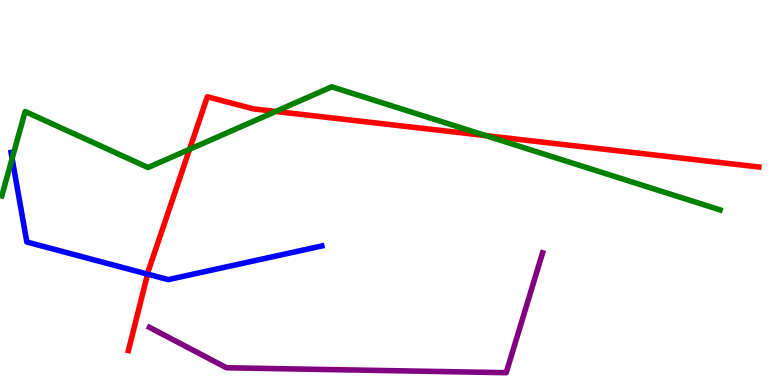[{'lines': ['blue', 'red'], 'intersections': [{'x': 1.9, 'y': 2.88}]}, {'lines': ['green', 'red'], 'intersections': [{'x': 2.45, 'y': 6.12}, {'x': 3.56, 'y': 7.11}, {'x': 6.27, 'y': 6.48}]}, {'lines': ['purple', 'red'], 'intersections': []}, {'lines': ['blue', 'green'], 'intersections': [{'x': 0.156, 'y': 5.88}]}, {'lines': ['blue', 'purple'], 'intersections': []}, {'lines': ['green', 'purple'], 'intersections': []}]